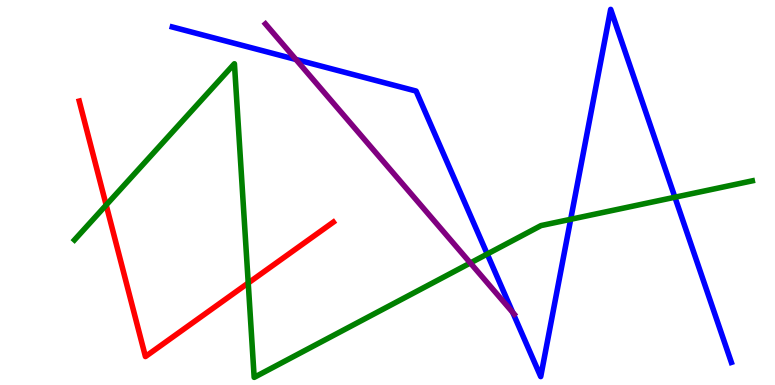[{'lines': ['blue', 'red'], 'intersections': []}, {'lines': ['green', 'red'], 'intersections': [{'x': 1.37, 'y': 4.67}, {'x': 3.2, 'y': 2.65}]}, {'lines': ['purple', 'red'], 'intersections': []}, {'lines': ['blue', 'green'], 'intersections': [{'x': 6.29, 'y': 3.4}, {'x': 7.36, 'y': 4.3}, {'x': 8.71, 'y': 4.88}]}, {'lines': ['blue', 'purple'], 'intersections': [{'x': 3.82, 'y': 8.46}, {'x': 6.62, 'y': 1.89}]}, {'lines': ['green', 'purple'], 'intersections': [{'x': 6.07, 'y': 3.17}]}]